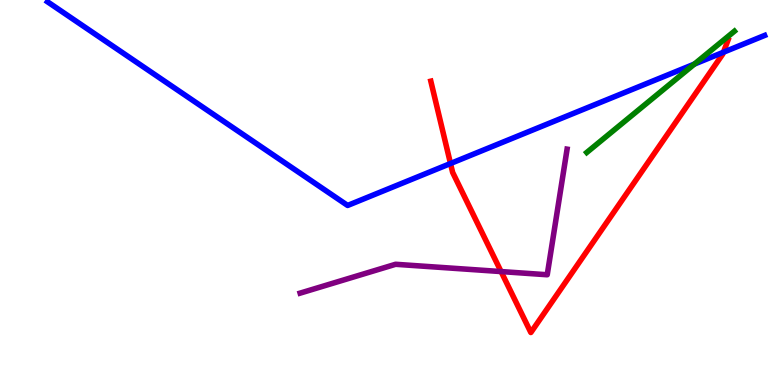[{'lines': ['blue', 'red'], 'intersections': [{'x': 5.81, 'y': 5.75}, {'x': 9.33, 'y': 8.64}]}, {'lines': ['green', 'red'], 'intersections': []}, {'lines': ['purple', 'red'], 'intersections': [{'x': 6.47, 'y': 2.95}]}, {'lines': ['blue', 'green'], 'intersections': [{'x': 8.96, 'y': 8.34}]}, {'lines': ['blue', 'purple'], 'intersections': []}, {'lines': ['green', 'purple'], 'intersections': []}]